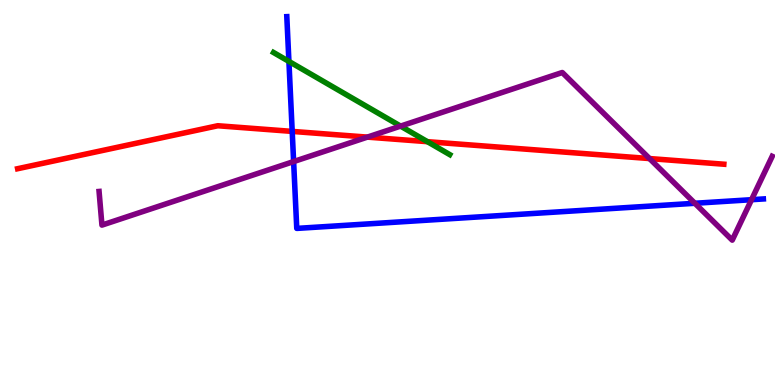[{'lines': ['blue', 'red'], 'intersections': [{'x': 3.77, 'y': 6.59}]}, {'lines': ['green', 'red'], 'intersections': [{'x': 5.52, 'y': 6.32}]}, {'lines': ['purple', 'red'], 'intersections': [{'x': 4.74, 'y': 6.44}, {'x': 8.38, 'y': 5.88}]}, {'lines': ['blue', 'green'], 'intersections': [{'x': 3.73, 'y': 8.4}]}, {'lines': ['blue', 'purple'], 'intersections': [{'x': 3.79, 'y': 5.8}, {'x': 8.97, 'y': 4.72}, {'x': 9.7, 'y': 4.81}]}, {'lines': ['green', 'purple'], 'intersections': [{'x': 5.17, 'y': 6.72}]}]